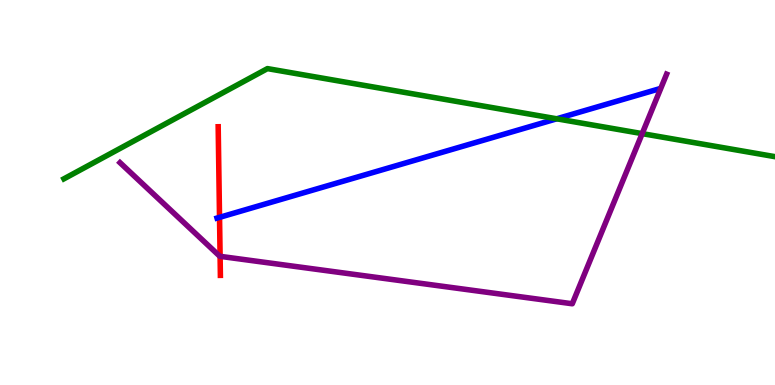[{'lines': ['blue', 'red'], 'intersections': [{'x': 2.83, 'y': 4.35}]}, {'lines': ['green', 'red'], 'intersections': []}, {'lines': ['purple', 'red'], 'intersections': [{'x': 2.84, 'y': 3.34}]}, {'lines': ['blue', 'green'], 'intersections': [{'x': 7.18, 'y': 6.91}]}, {'lines': ['blue', 'purple'], 'intersections': []}, {'lines': ['green', 'purple'], 'intersections': [{'x': 8.29, 'y': 6.53}]}]